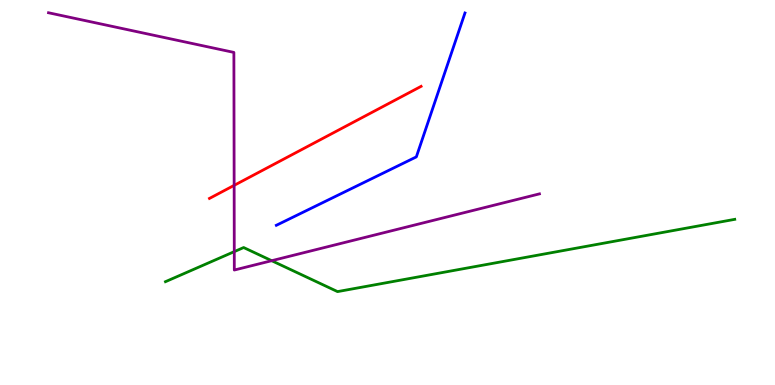[{'lines': ['blue', 'red'], 'intersections': []}, {'lines': ['green', 'red'], 'intersections': []}, {'lines': ['purple', 'red'], 'intersections': [{'x': 3.02, 'y': 5.19}]}, {'lines': ['blue', 'green'], 'intersections': []}, {'lines': ['blue', 'purple'], 'intersections': []}, {'lines': ['green', 'purple'], 'intersections': [{'x': 3.02, 'y': 3.46}, {'x': 3.51, 'y': 3.23}]}]